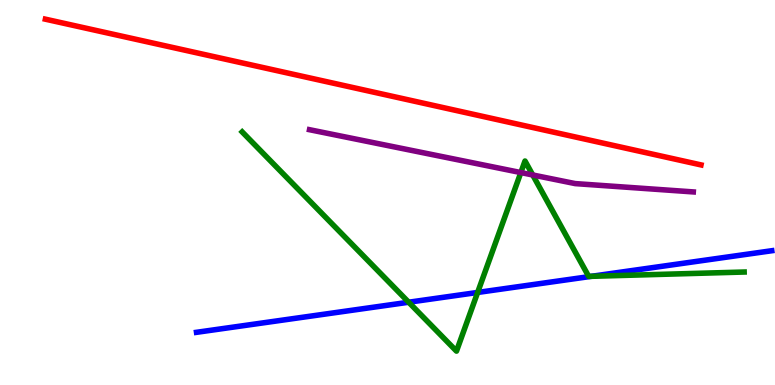[{'lines': ['blue', 'red'], 'intersections': []}, {'lines': ['green', 'red'], 'intersections': []}, {'lines': ['purple', 'red'], 'intersections': []}, {'lines': ['blue', 'green'], 'intersections': [{'x': 5.27, 'y': 2.15}, {'x': 6.16, 'y': 2.4}, {'x': 7.63, 'y': 2.82}]}, {'lines': ['blue', 'purple'], 'intersections': []}, {'lines': ['green', 'purple'], 'intersections': [{'x': 6.72, 'y': 5.52}, {'x': 6.87, 'y': 5.46}]}]